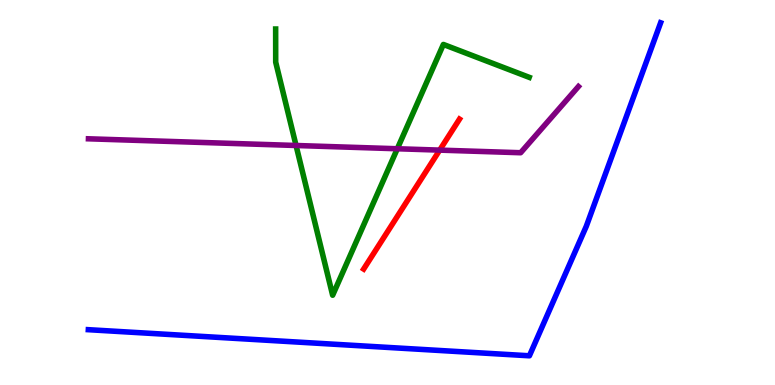[{'lines': ['blue', 'red'], 'intersections': []}, {'lines': ['green', 'red'], 'intersections': []}, {'lines': ['purple', 'red'], 'intersections': [{'x': 5.67, 'y': 6.1}]}, {'lines': ['blue', 'green'], 'intersections': []}, {'lines': ['blue', 'purple'], 'intersections': []}, {'lines': ['green', 'purple'], 'intersections': [{'x': 3.82, 'y': 6.22}, {'x': 5.13, 'y': 6.14}]}]